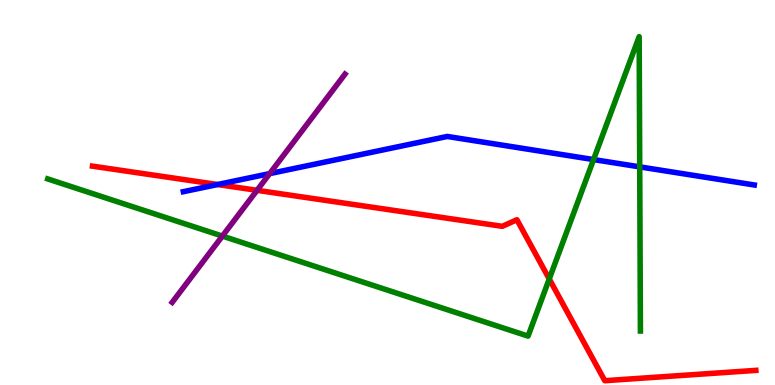[{'lines': ['blue', 'red'], 'intersections': [{'x': 2.81, 'y': 5.21}]}, {'lines': ['green', 'red'], 'intersections': [{'x': 7.09, 'y': 2.75}]}, {'lines': ['purple', 'red'], 'intersections': [{'x': 3.32, 'y': 5.06}]}, {'lines': ['blue', 'green'], 'intersections': [{'x': 7.66, 'y': 5.86}, {'x': 8.25, 'y': 5.67}]}, {'lines': ['blue', 'purple'], 'intersections': [{'x': 3.48, 'y': 5.49}]}, {'lines': ['green', 'purple'], 'intersections': [{'x': 2.87, 'y': 3.87}]}]